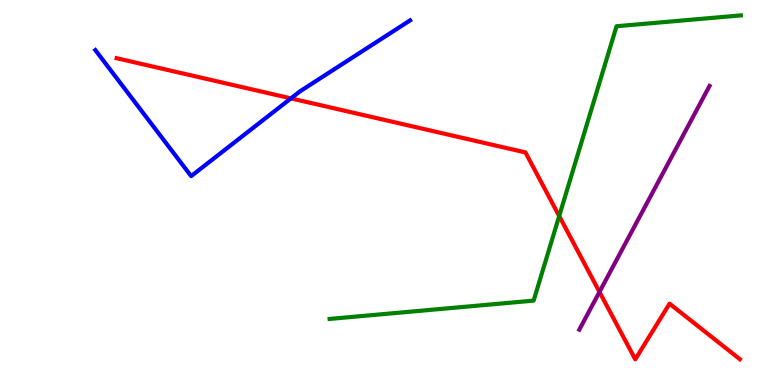[{'lines': ['blue', 'red'], 'intersections': [{'x': 3.75, 'y': 7.44}]}, {'lines': ['green', 'red'], 'intersections': [{'x': 7.22, 'y': 4.39}]}, {'lines': ['purple', 'red'], 'intersections': [{'x': 7.74, 'y': 2.42}]}, {'lines': ['blue', 'green'], 'intersections': []}, {'lines': ['blue', 'purple'], 'intersections': []}, {'lines': ['green', 'purple'], 'intersections': []}]